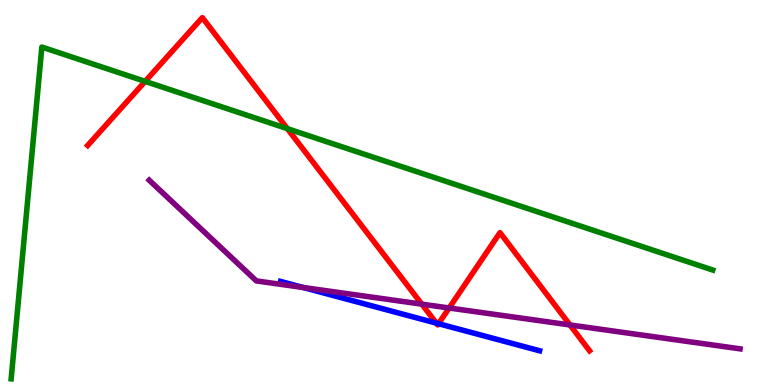[{'lines': ['blue', 'red'], 'intersections': [{'x': 5.63, 'y': 1.61}, {'x': 5.66, 'y': 1.59}]}, {'lines': ['green', 'red'], 'intersections': [{'x': 1.87, 'y': 7.89}, {'x': 3.71, 'y': 6.66}]}, {'lines': ['purple', 'red'], 'intersections': [{'x': 5.44, 'y': 2.1}, {'x': 5.8, 'y': 2.0}, {'x': 7.35, 'y': 1.56}]}, {'lines': ['blue', 'green'], 'intersections': []}, {'lines': ['blue', 'purple'], 'intersections': [{'x': 3.91, 'y': 2.53}]}, {'lines': ['green', 'purple'], 'intersections': []}]